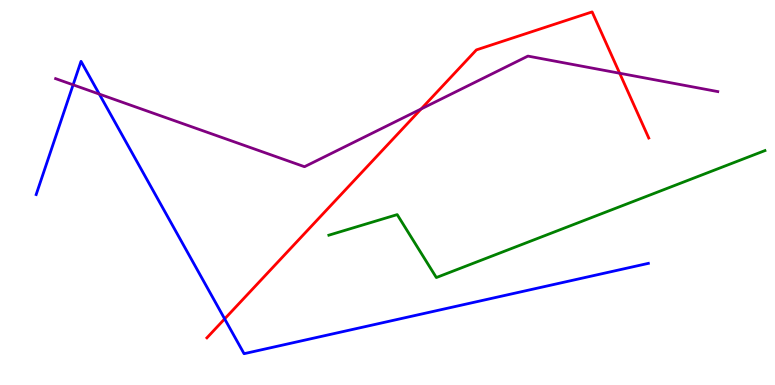[{'lines': ['blue', 'red'], 'intersections': [{'x': 2.9, 'y': 1.72}]}, {'lines': ['green', 'red'], 'intersections': []}, {'lines': ['purple', 'red'], 'intersections': [{'x': 5.43, 'y': 7.17}, {'x': 8.0, 'y': 8.1}]}, {'lines': ['blue', 'green'], 'intersections': []}, {'lines': ['blue', 'purple'], 'intersections': [{'x': 0.943, 'y': 7.8}, {'x': 1.28, 'y': 7.56}]}, {'lines': ['green', 'purple'], 'intersections': []}]